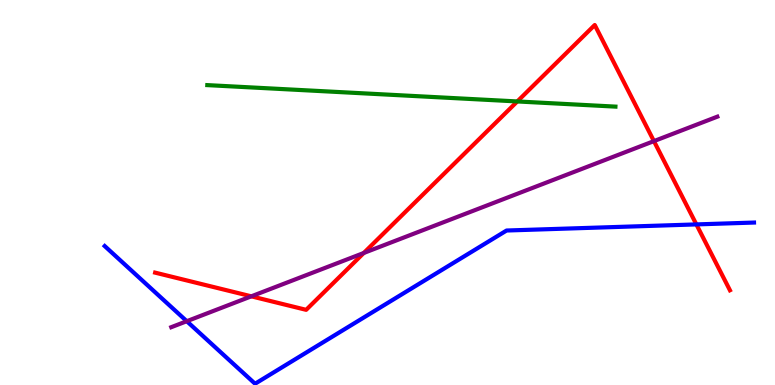[{'lines': ['blue', 'red'], 'intersections': [{'x': 8.99, 'y': 4.17}]}, {'lines': ['green', 'red'], 'intersections': [{'x': 6.67, 'y': 7.36}]}, {'lines': ['purple', 'red'], 'intersections': [{'x': 3.24, 'y': 2.3}, {'x': 4.69, 'y': 3.43}, {'x': 8.44, 'y': 6.33}]}, {'lines': ['blue', 'green'], 'intersections': []}, {'lines': ['blue', 'purple'], 'intersections': [{'x': 2.41, 'y': 1.66}]}, {'lines': ['green', 'purple'], 'intersections': []}]